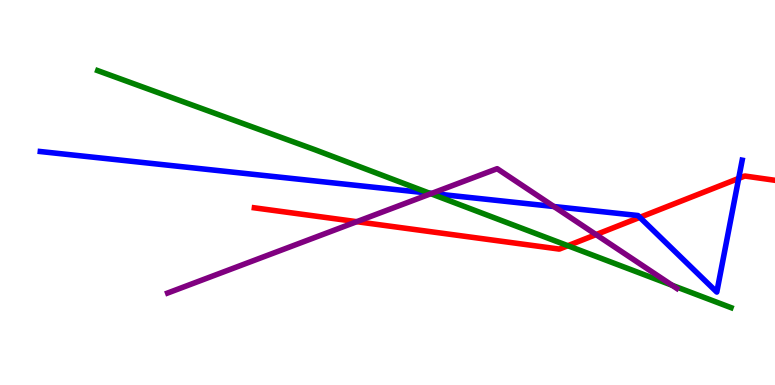[{'lines': ['blue', 'red'], 'intersections': [{'x': 8.26, 'y': 4.35}, {'x': 9.53, 'y': 5.37}]}, {'lines': ['green', 'red'], 'intersections': [{'x': 7.33, 'y': 3.62}]}, {'lines': ['purple', 'red'], 'intersections': [{'x': 4.6, 'y': 4.24}, {'x': 7.69, 'y': 3.91}]}, {'lines': ['blue', 'green'], 'intersections': [{'x': 5.54, 'y': 4.98}]}, {'lines': ['blue', 'purple'], 'intersections': [{'x': 5.57, 'y': 4.98}, {'x': 7.15, 'y': 4.64}]}, {'lines': ['green', 'purple'], 'intersections': [{'x': 5.56, 'y': 4.97}, {'x': 8.67, 'y': 2.59}]}]